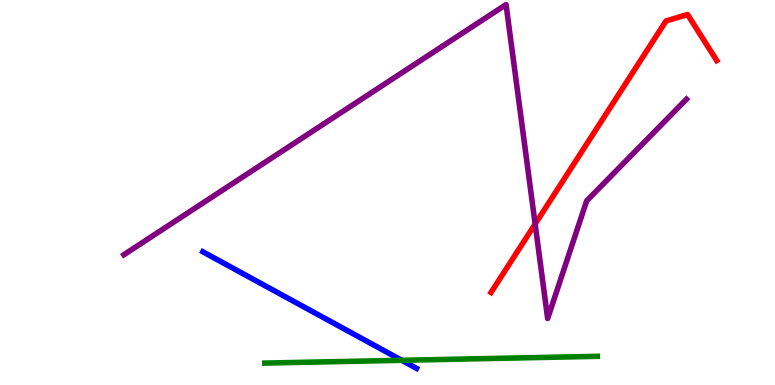[{'lines': ['blue', 'red'], 'intersections': []}, {'lines': ['green', 'red'], 'intersections': []}, {'lines': ['purple', 'red'], 'intersections': [{'x': 6.9, 'y': 4.18}]}, {'lines': ['blue', 'green'], 'intersections': [{'x': 5.18, 'y': 0.641}]}, {'lines': ['blue', 'purple'], 'intersections': []}, {'lines': ['green', 'purple'], 'intersections': []}]